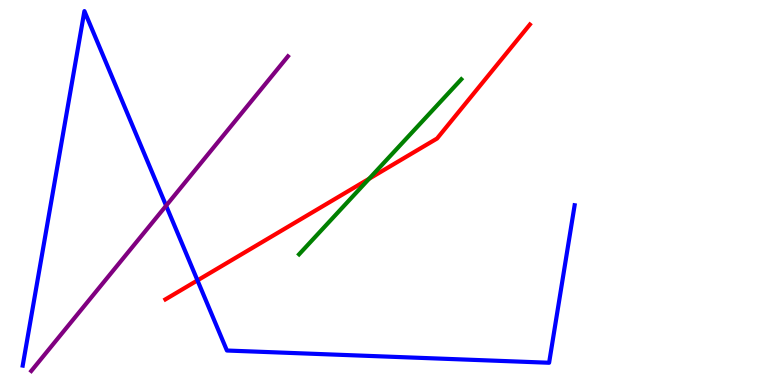[{'lines': ['blue', 'red'], 'intersections': [{'x': 2.55, 'y': 2.72}]}, {'lines': ['green', 'red'], 'intersections': [{'x': 4.76, 'y': 5.36}]}, {'lines': ['purple', 'red'], 'intersections': []}, {'lines': ['blue', 'green'], 'intersections': []}, {'lines': ['blue', 'purple'], 'intersections': [{'x': 2.14, 'y': 4.66}]}, {'lines': ['green', 'purple'], 'intersections': []}]